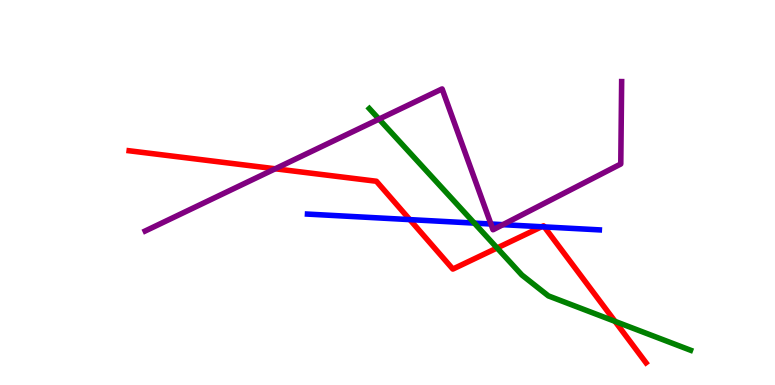[{'lines': ['blue', 'red'], 'intersections': [{'x': 5.29, 'y': 4.3}, {'x': 6.99, 'y': 4.11}, {'x': 7.02, 'y': 4.11}]}, {'lines': ['green', 'red'], 'intersections': [{'x': 6.41, 'y': 3.56}, {'x': 7.94, 'y': 1.65}]}, {'lines': ['purple', 'red'], 'intersections': [{'x': 3.55, 'y': 5.62}]}, {'lines': ['blue', 'green'], 'intersections': [{'x': 6.12, 'y': 4.2}]}, {'lines': ['blue', 'purple'], 'intersections': [{'x': 6.33, 'y': 4.18}, {'x': 6.49, 'y': 4.16}]}, {'lines': ['green', 'purple'], 'intersections': [{'x': 4.89, 'y': 6.91}]}]